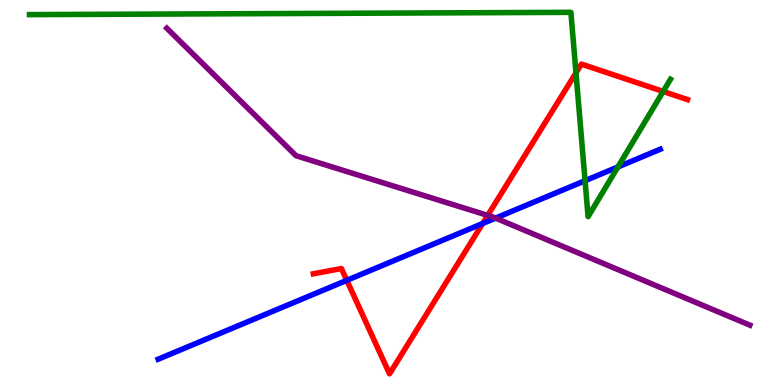[{'lines': ['blue', 'red'], 'intersections': [{'x': 4.47, 'y': 2.72}, {'x': 6.23, 'y': 4.19}]}, {'lines': ['green', 'red'], 'intersections': [{'x': 7.43, 'y': 8.11}, {'x': 8.56, 'y': 7.62}]}, {'lines': ['purple', 'red'], 'intersections': [{'x': 6.29, 'y': 4.41}]}, {'lines': ['blue', 'green'], 'intersections': [{'x': 7.55, 'y': 5.31}, {'x': 7.97, 'y': 5.66}]}, {'lines': ['blue', 'purple'], 'intersections': [{'x': 6.39, 'y': 4.33}]}, {'lines': ['green', 'purple'], 'intersections': []}]